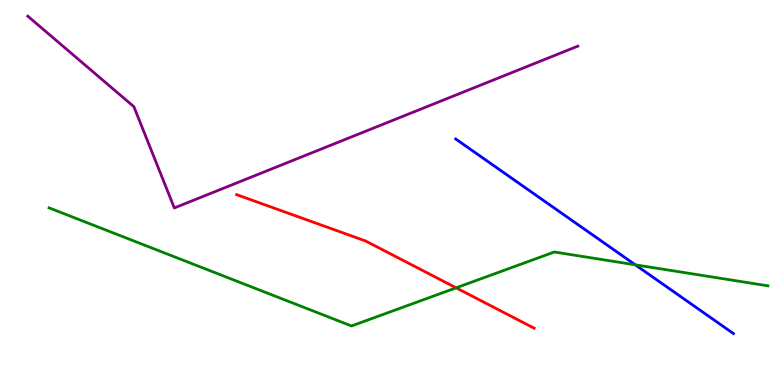[{'lines': ['blue', 'red'], 'intersections': []}, {'lines': ['green', 'red'], 'intersections': [{'x': 5.89, 'y': 2.52}]}, {'lines': ['purple', 'red'], 'intersections': []}, {'lines': ['blue', 'green'], 'intersections': [{'x': 8.2, 'y': 3.12}]}, {'lines': ['blue', 'purple'], 'intersections': []}, {'lines': ['green', 'purple'], 'intersections': []}]